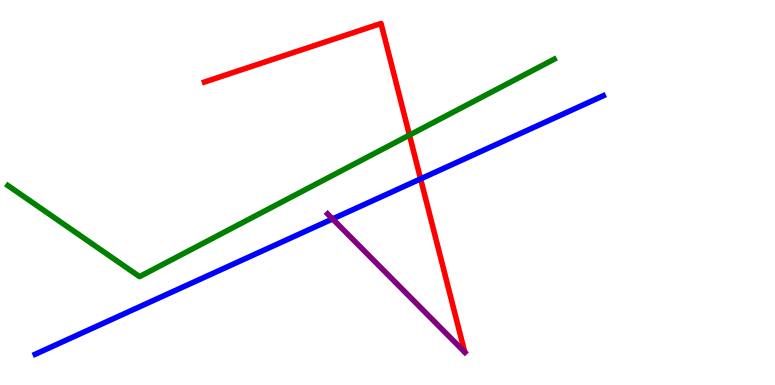[{'lines': ['blue', 'red'], 'intersections': [{'x': 5.43, 'y': 5.35}]}, {'lines': ['green', 'red'], 'intersections': [{'x': 5.28, 'y': 6.49}]}, {'lines': ['purple', 'red'], 'intersections': []}, {'lines': ['blue', 'green'], 'intersections': []}, {'lines': ['blue', 'purple'], 'intersections': [{'x': 4.29, 'y': 4.31}]}, {'lines': ['green', 'purple'], 'intersections': []}]